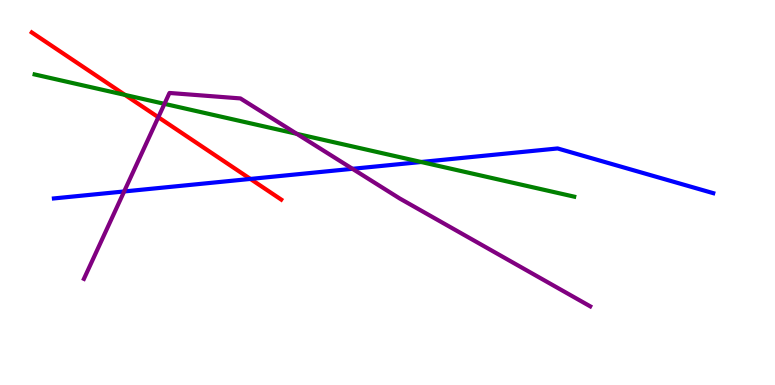[{'lines': ['blue', 'red'], 'intersections': [{'x': 3.23, 'y': 5.35}]}, {'lines': ['green', 'red'], 'intersections': [{'x': 1.61, 'y': 7.53}]}, {'lines': ['purple', 'red'], 'intersections': [{'x': 2.04, 'y': 6.95}]}, {'lines': ['blue', 'green'], 'intersections': [{'x': 5.43, 'y': 5.79}]}, {'lines': ['blue', 'purple'], 'intersections': [{'x': 1.6, 'y': 5.03}, {'x': 4.55, 'y': 5.62}]}, {'lines': ['green', 'purple'], 'intersections': [{'x': 2.12, 'y': 7.3}, {'x': 3.83, 'y': 6.52}]}]